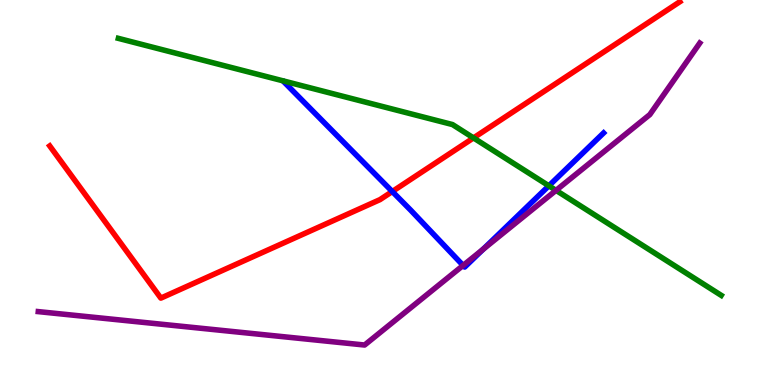[{'lines': ['blue', 'red'], 'intersections': [{'x': 5.06, 'y': 5.03}]}, {'lines': ['green', 'red'], 'intersections': [{'x': 6.11, 'y': 6.42}]}, {'lines': ['purple', 'red'], 'intersections': []}, {'lines': ['blue', 'green'], 'intersections': [{'x': 7.08, 'y': 5.17}]}, {'lines': ['blue', 'purple'], 'intersections': [{'x': 5.98, 'y': 3.11}, {'x': 6.23, 'y': 3.53}]}, {'lines': ['green', 'purple'], 'intersections': [{'x': 7.17, 'y': 5.06}]}]